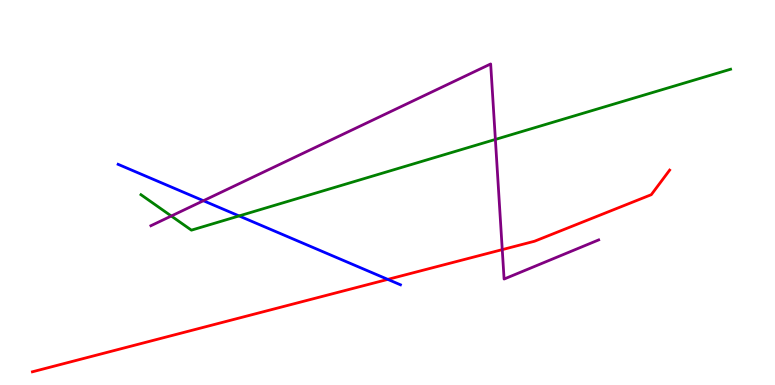[{'lines': ['blue', 'red'], 'intersections': [{'x': 5.0, 'y': 2.74}]}, {'lines': ['green', 'red'], 'intersections': []}, {'lines': ['purple', 'red'], 'intersections': [{'x': 6.48, 'y': 3.52}]}, {'lines': ['blue', 'green'], 'intersections': [{'x': 3.08, 'y': 4.39}]}, {'lines': ['blue', 'purple'], 'intersections': [{'x': 2.62, 'y': 4.79}]}, {'lines': ['green', 'purple'], 'intersections': [{'x': 2.21, 'y': 4.39}, {'x': 6.39, 'y': 6.38}]}]